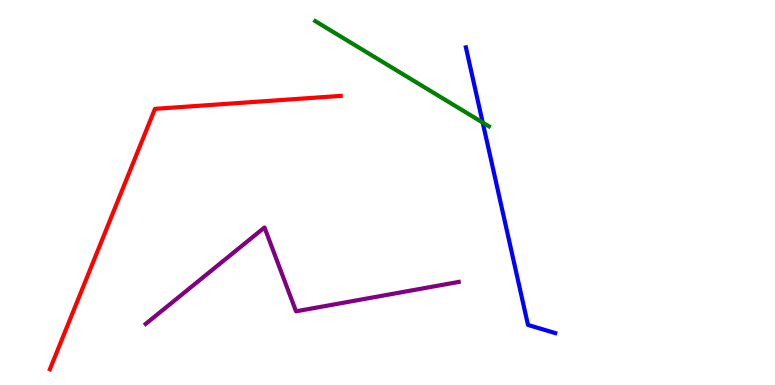[{'lines': ['blue', 'red'], 'intersections': []}, {'lines': ['green', 'red'], 'intersections': []}, {'lines': ['purple', 'red'], 'intersections': []}, {'lines': ['blue', 'green'], 'intersections': [{'x': 6.23, 'y': 6.82}]}, {'lines': ['blue', 'purple'], 'intersections': []}, {'lines': ['green', 'purple'], 'intersections': []}]